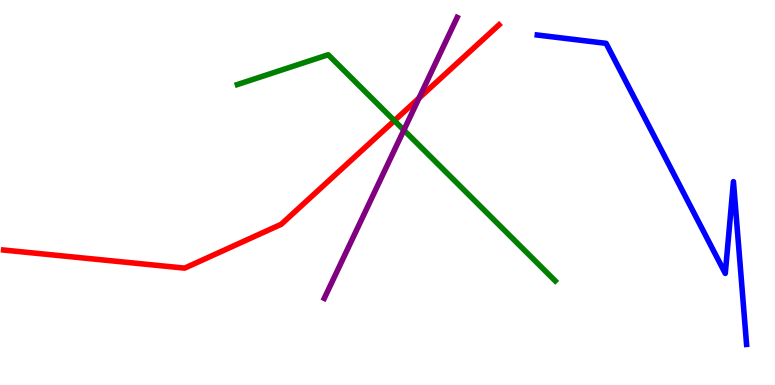[{'lines': ['blue', 'red'], 'intersections': []}, {'lines': ['green', 'red'], 'intersections': [{'x': 5.09, 'y': 6.87}]}, {'lines': ['purple', 'red'], 'intersections': [{'x': 5.41, 'y': 7.45}]}, {'lines': ['blue', 'green'], 'intersections': []}, {'lines': ['blue', 'purple'], 'intersections': []}, {'lines': ['green', 'purple'], 'intersections': [{'x': 5.21, 'y': 6.62}]}]